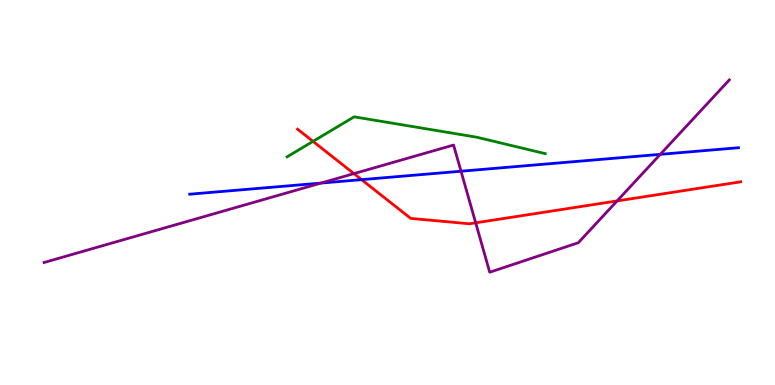[{'lines': ['blue', 'red'], 'intersections': [{'x': 4.67, 'y': 5.33}]}, {'lines': ['green', 'red'], 'intersections': [{'x': 4.04, 'y': 6.33}]}, {'lines': ['purple', 'red'], 'intersections': [{'x': 4.57, 'y': 5.49}, {'x': 6.14, 'y': 4.21}, {'x': 7.96, 'y': 4.78}]}, {'lines': ['blue', 'green'], 'intersections': []}, {'lines': ['blue', 'purple'], 'intersections': [{'x': 4.14, 'y': 5.24}, {'x': 5.95, 'y': 5.55}, {'x': 8.52, 'y': 5.99}]}, {'lines': ['green', 'purple'], 'intersections': []}]